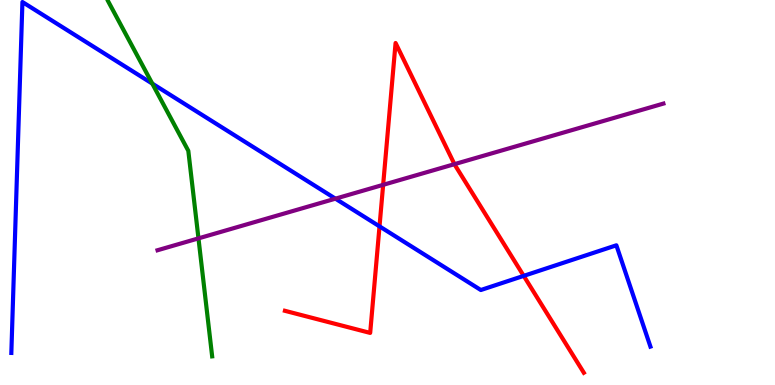[{'lines': ['blue', 'red'], 'intersections': [{'x': 4.9, 'y': 4.12}, {'x': 6.76, 'y': 2.83}]}, {'lines': ['green', 'red'], 'intersections': []}, {'lines': ['purple', 'red'], 'intersections': [{'x': 4.94, 'y': 5.2}, {'x': 5.86, 'y': 5.74}]}, {'lines': ['blue', 'green'], 'intersections': [{'x': 1.96, 'y': 7.83}]}, {'lines': ['blue', 'purple'], 'intersections': [{'x': 4.33, 'y': 4.84}]}, {'lines': ['green', 'purple'], 'intersections': [{'x': 2.56, 'y': 3.81}]}]